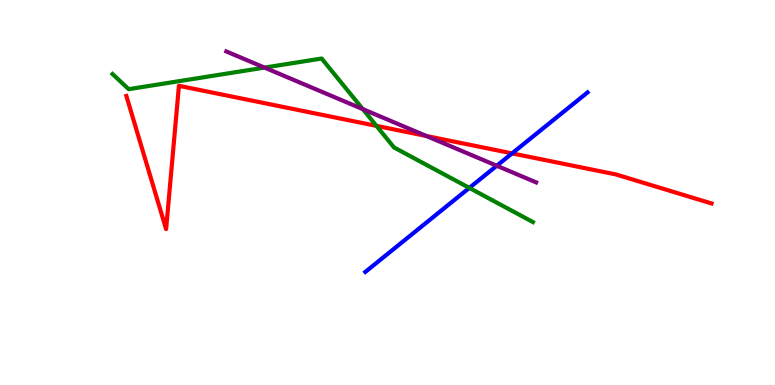[{'lines': ['blue', 'red'], 'intersections': [{'x': 6.61, 'y': 6.02}]}, {'lines': ['green', 'red'], 'intersections': [{'x': 4.86, 'y': 6.73}]}, {'lines': ['purple', 'red'], 'intersections': [{'x': 5.5, 'y': 6.47}]}, {'lines': ['blue', 'green'], 'intersections': [{'x': 6.06, 'y': 5.12}]}, {'lines': ['blue', 'purple'], 'intersections': [{'x': 6.41, 'y': 5.7}]}, {'lines': ['green', 'purple'], 'intersections': [{'x': 3.41, 'y': 8.24}, {'x': 4.68, 'y': 7.17}]}]